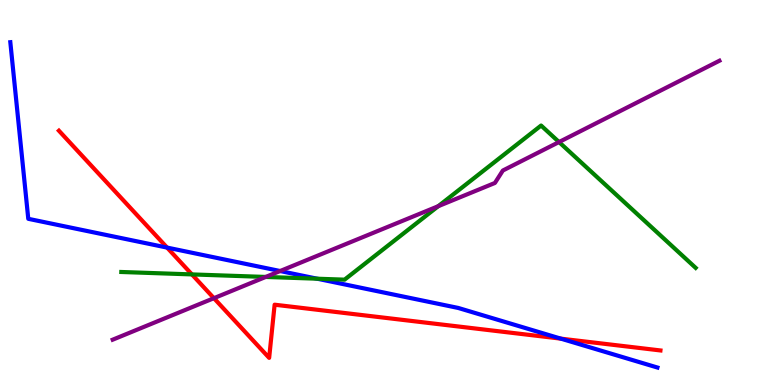[{'lines': ['blue', 'red'], 'intersections': [{'x': 2.16, 'y': 3.57}, {'x': 7.24, 'y': 1.2}]}, {'lines': ['green', 'red'], 'intersections': [{'x': 2.48, 'y': 2.87}]}, {'lines': ['purple', 'red'], 'intersections': [{'x': 2.76, 'y': 2.26}]}, {'lines': ['blue', 'green'], 'intersections': [{'x': 4.09, 'y': 2.76}]}, {'lines': ['blue', 'purple'], 'intersections': [{'x': 3.61, 'y': 2.96}]}, {'lines': ['green', 'purple'], 'intersections': [{'x': 3.43, 'y': 2.81}, {'x': 5.65, 'y': 4.64}, {'x': 7.21, 'y': 6.31}]}]